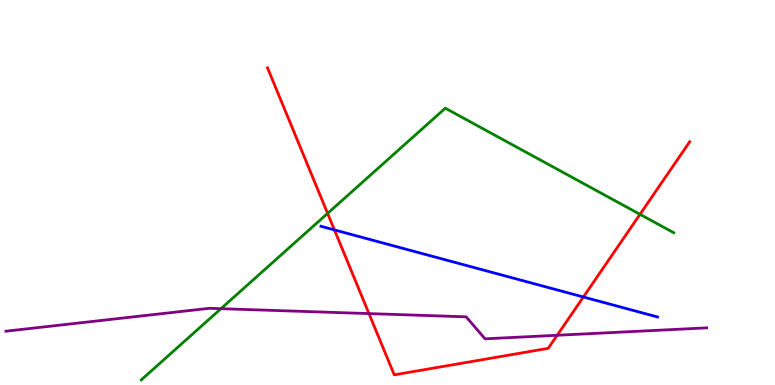[{'lines': ['blue', 'red'], 'intersections': [{'x': 4.32, 'y': 4.03}, {'x': 7.53, 'y': 2.29}]}, {'lines': ['green', 'red'], 'intersections': [{'x': 4.23, 'y': 4.46}, {'x': 8.26, 'y': 4.43}]}, {'lines': ['purple', 'red'], 'intersections': [{'x': 4.76, 'y': 1.85}, {'x': 7.19, 'y': 1.29}]}, {'lines': ['blue', 'green'], 'intersections': []}, {'lines': ['blue', 'purple'], 'intersections': []}, {'lines': ['green', 'purple'], 'intersections': [{'x': 2.85, 'y': 1.98}]}]